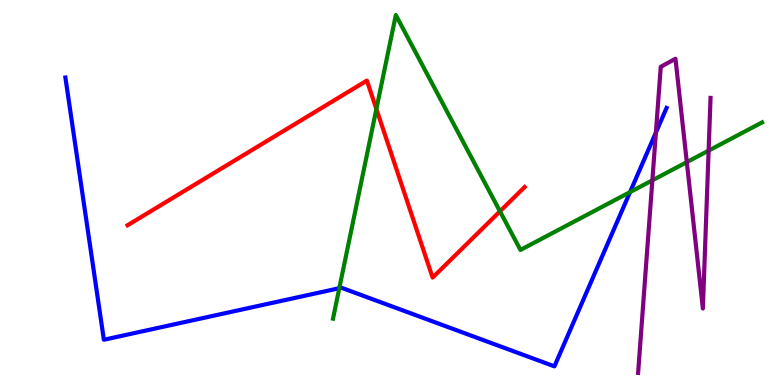[{'lines': ['blue', 'red'], 'intersections': []}, {'lines': ['green', 'red'], 'intersections': [{'x': 4.86, 'y': 7.17}, {'x': 6.45, 'y': 4.51}]}, {'lines': ['purple', 'red'], 'intersections': []}, {'lines': ['blue', 'green'], 'intersections': [{'x': 4.38, 'y': 2.51}, {'x': 8.13, 'y': 5.01}]}, {'lines': ['blue', 'purple'], 'intersections': [{'x': 8.46, 'y': 6.56}]}, {'lines': ['green', 'purple'], 'intersections': [{'x': 8.42, 'y': 5.32}, {'x': 8.86, 'y': 5.79}, {'x': 9.14, 'y': 6.09}]}]